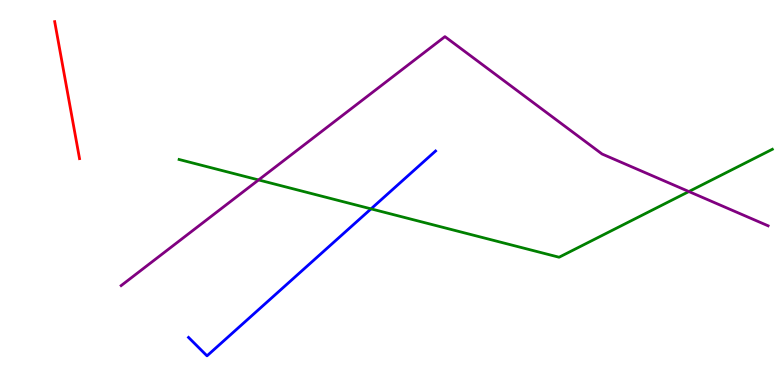[{'lines': ['blue', 'red'], 'intersections': []}, {'lines': ['green', 'red'], 'intersections': []}, {'lines': ['purple', 'red'], 'intersections': []}, {'lines': ['blue', 'green'], 'intersections': [{'x': 4.79, 'y': 4.58}]}, {'lines': ['blue', 'purple'], 'intersections': []}, {'lines': ['green', 'purple'], 'intersections': [{'x': 3.34, 'y': 5.33}, {'x': 8.89, 'y': 5.02}]}]